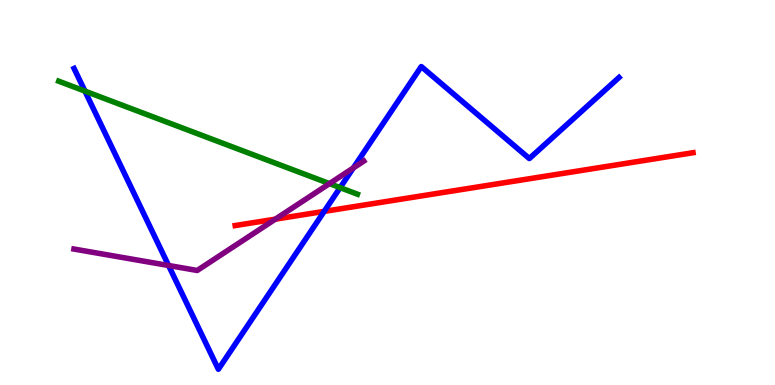[{'lines': ['blue', 'red'], 'intersections': [{'x': 4.18, 'y': 4.51}]}, {'lines': ['green', 'red'], 'intersections': []}, {'lines': ['purple', 'red'], 'intersections': [{'x': 3.55, 'y': 4.31}]}, {'lines': ['blue', 'green'], 'intersections': [{'x': 1.1, 'y': 7.63}, {'x': 4.39, 'y': 5.13}]}, {'lines': ['blue', 'purple'], 'intersections': [{'x': 2.18, 'y': 3.1}, {'x': 4.56, 'y': 5.64}]}, {'lines': ['green', 'purple'], 'intersections': [{'x': 4.25, 'y': 5.23}]}]